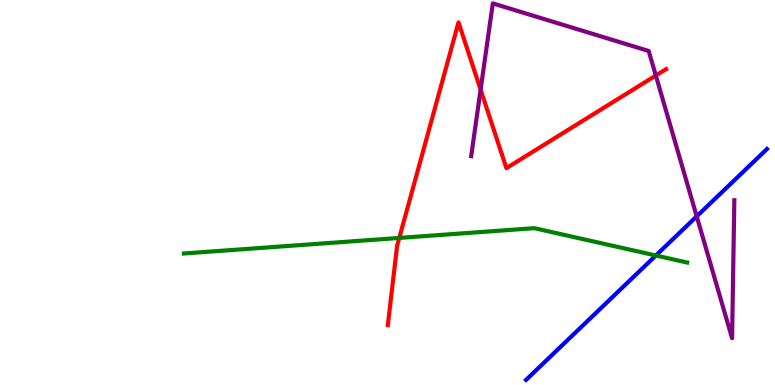[{'lines': ['blue', 'red'], 'intersections': []}, {'lines': ['green', 'red'], 'intersections': [{'x': 5.15, 'y': 3.82}]}, {'lines': ['purple', 'red'], 'intersections': [{'x': 6.2, 'y': 7.67}, {'x': 8.46, 'y': 8.04}]}, {'lines': ['blue', 'green'], 'intersections': [{'x': 8.46, 'y': 3.36}]}, {'lines': ['blue', 'purple'], 'intersections': [{'x': 8.99, 'y': 4.38}]}, {'lines': ['green', 'purple'], 'intersections': []}]